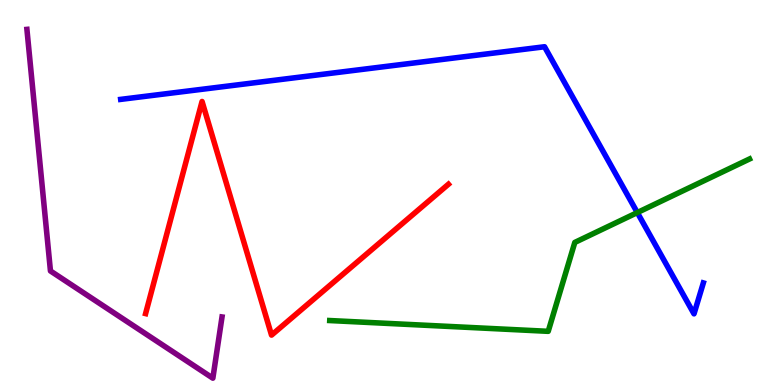[{'lines': ['blue', 'red'], 'intersections': []}, {'lines': ['green', 'red'], 'intersections': []}, {'lines': ['purple', 'red'], 'intersections': []}, {'lines': ['blue', 'green'], 'intersections': [{'x': 8.22, 'y': 4.48}]}, {'lines': ['blue', 'purple'], 'intersections': []}, {'lines': ['green', 'purple'], 'intersections': []}]